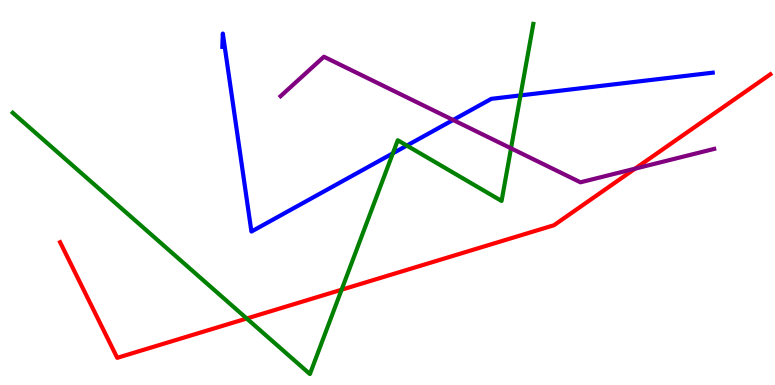[{'lines': ['blue', 'red'], 'intersections': []}, {'lines': ['green', 'red'], 'intersections': [{'x': 3.18, 'y': 1.73}, {'x': 4.41, 'y': 2.48}]}, {'lines': ['purple', 'red'], 'intersections': [{'x': 8.19, 'y': 5.62}]}, {'lines': ['blue', 'green'], 'intersections': [{'x': 5.07, 'y': 6.02}, {'x': 5.25, 'y': 6.22}, {'x': 6.72, 'y': 7.52}]}, {'lines': ['blue', 'purple'], 'intersections': [{'x': 5.85, 'y': 6.88}]}, {'lines': ['green', 'purple'], 'intersections': [{'x': 6.59, 'y': 6.15}]}]